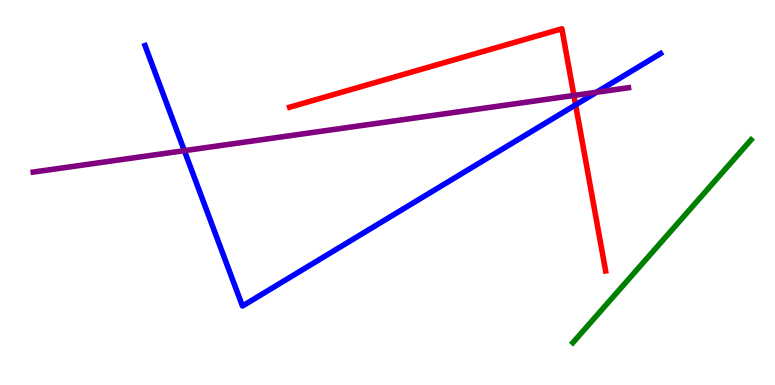[{'lines': ['blue', 'red'], 'intersections': [{'x': 7.43, 'y': 7.28}]}, {'lines': ['green', 'red'], 'intersections': []}, {'lines': ['purple', 'red'], 'intersections': [{'x': 7.41, 'y': 7.52}]}, {'lines': ['blue', 'green'], 'intersections': []}, {'lines': ['blue', 'purple'], 'intersections': [{'x': 2.38, 'y': 6.09}, {'x': 7.7, 'y': 7.6}]}, {'lines': ['green', 'purple'], 'intersections': []}]